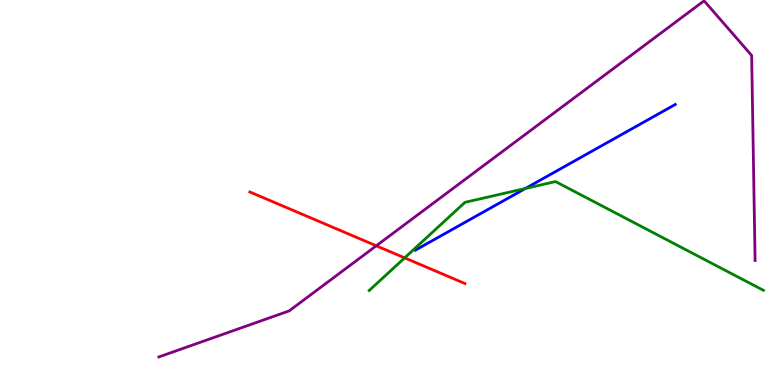[{'lines': ['blue', 'red'], 'intersections': []}, {'lines': ['green', 'red'], 'intersections': [{'x': 5.22, 'y': 3.3}]}, {'lines': ['purple', 'red'], 'intersections': [{'x': 4.86, 'y': 3.62}]}, {'lines': ['blue', 'green'], 'intersections': [{'x': 6.78, 'y': 5.1}]}, {'lines': ['blue', 'purple'], 'intersections': []}, {'lines': ['green', 'purple'], 'intersections': []}]